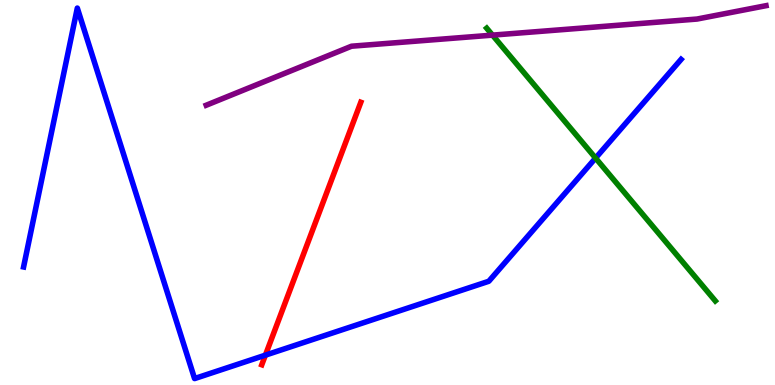[{'lines': ['blue', 'red'], 'intersections': [{'x': 3.42, 'y': 0.775}]}, {'lines': ['green', 'red'], 'intersections': []}, {'lines': ['purple', 'red'], 'intersections': []}, {'lines': ['blue', 'green'], 'intersections': [{'x': 7.68, 'y': 5.89}]}, {'lines': ['blue', 'purple'], 'intersections': []}, {'lines': ['green', 'purple'], 'intersections': [{'x': 6.35, 'y': 9.09}]}]